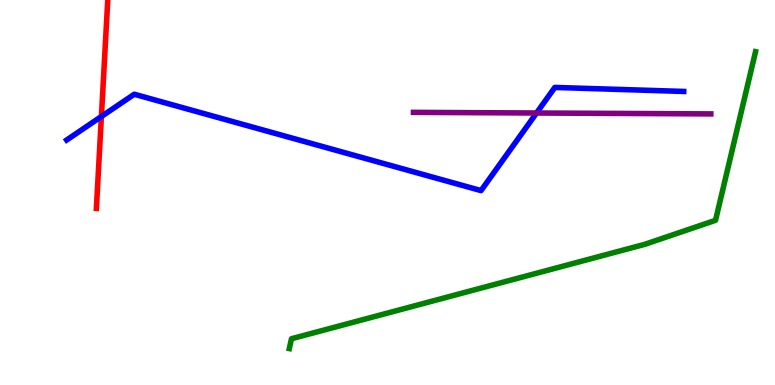[{'lines': ['blue', 'red'], 'intersections': [{'x': 1.31, 'y': 6.97}]}, {'lines': ['green', 'red'], 'intersections': []}, {'lines': ['purple', 'red'], 'intersections': []}, {'lines': ['blue', 'green'], 'intersections': []}, {'lines': ['blue', 'purple'], 'intersections': [{'x': 6.92, 'y': 7.06}]}, {'lines': ['green', 'purple'], 'intersections': []}]